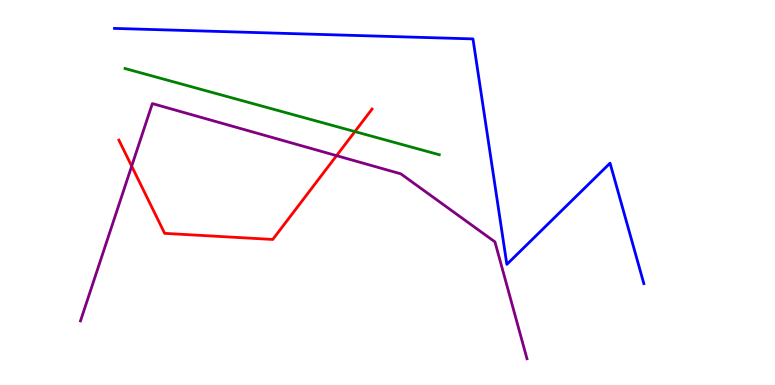[{'lines': ['blue', 'red'], 'intersections': []}, {'lines': ['green', 'red'], 'intersections': [{'x': 4.58, 'y': 6.58}]}, {'lines': ['purple', 'red'], 'intersections': [{'x': 1.7, 'y': 5.68}, {'x': 4.34, 'y': 5.96}]}, {'lines': ['blue', 'green'], 'intersections': []}, {'lines': ['blue', 'purple'], 'intersections': []}, {'lines': ['green', 'purple'], 'intersections': []}]